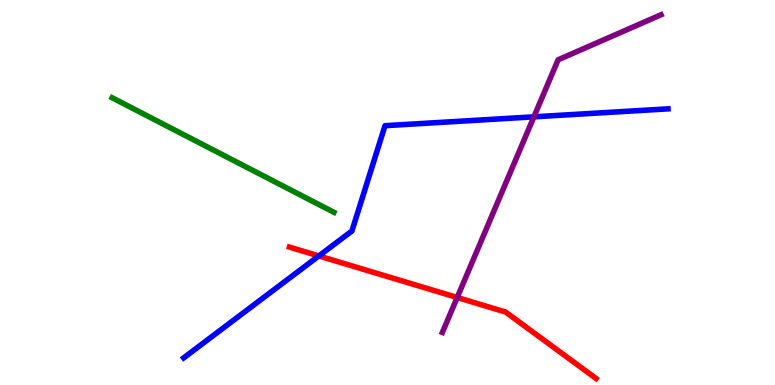[{'lines': ['blue', 'red'], 'intersections': [{'x': 4.11, 'y': 3.35}]}, {'lines': ['green', 'red'], 'intersections': []}, {'lines': ['purple', 'red'], 'intersections': [{'x': 5.9, 'y': 2.27}]}, {'lines': ['blue', 'green'], 'intersections': []}, {'lines': ['blue', 'purple'], 'intersections': [{'x': 6.89, 'y': 6.97}]}, {'lines': ['green', 'purple'], 'intersections': []}]